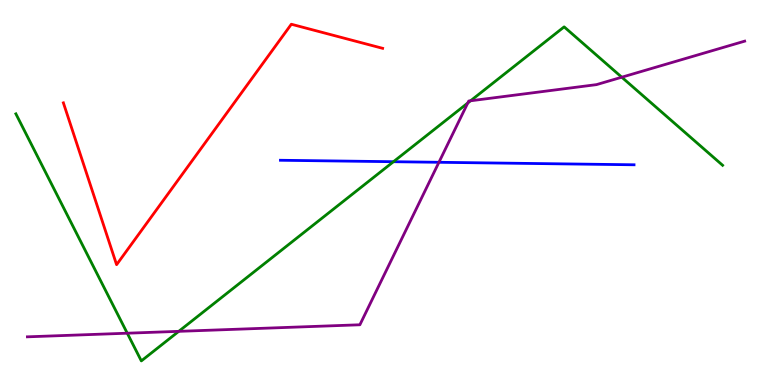[{'lines': ['blue', 'red'], 'intersections': []}, {'lines': ['green', 'red'], 'intersections': []}, {'lines': ['purple', 'red'], 'intersections': []}, {'lines': ['blue', 'green'], 'intersections': [{'x': 5.08, 'y': 5.8}]}, {'lines': ['blue', 'purple'], 'intersections': [{'x': 5.66, 'y': 5.78}]}, {'lines': ['green', 'purple'], 'intersections': [{'x': 1.64, 'y': 1.35}, {'x': 2.31, 'y': 1.39}, {'x': 6.04, 'y': 7.32}, {'x': 6.07, 'y': 7.38}, {'x': 8.02, 'y': 7.99}]}]